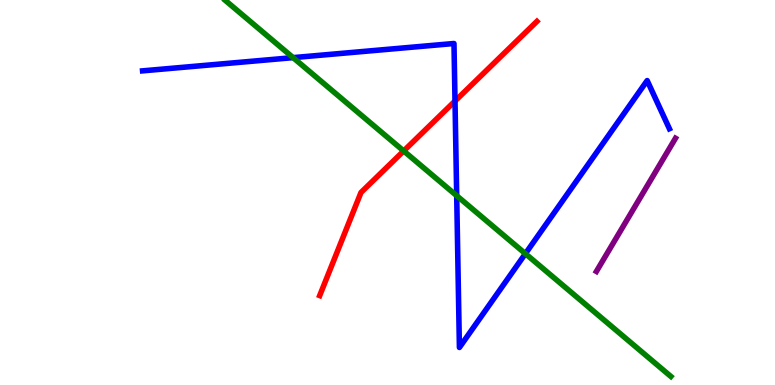[{'lines': ['blue', 'red'], 'intersections': [{'x': 5.87, 'y': 7.38}]}, {'lines': ['green', 'red'], 'intersections': [{'x': 5.21, 'y': 6.08}]}, {'lines': ['purple', 'red'], 'intersections': []}, {'lines': ['blue', 'green'], 'intersections': [{'x': 3.78, 'y': 8.5}, {'x': 5.89, 'y': 4.92}, {'x': 6.78, 'y': 3.41}]}, {'lines': ['blue', 'purple'], 'intersections': []}, {'lines': ['green', 'purple'], 'intersections': []}]